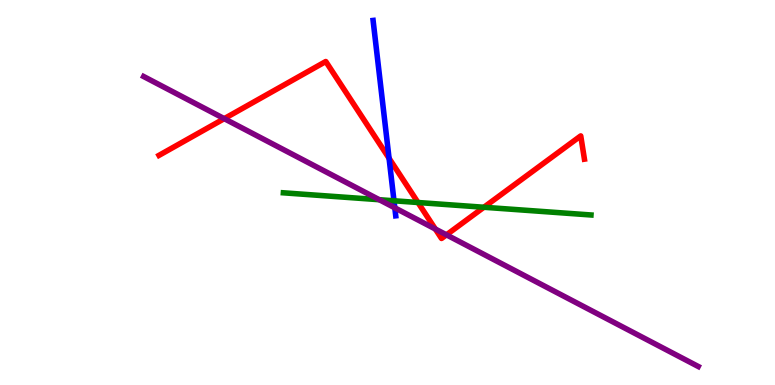[{'lines': ['blue', 'red'], 'intersections': [{'x': 5.02, 'y': 5.89}]}, {'lines': ['green', 'red'], 'intersections': [{'x': 5.39, 'y': 4.74}, {'x': 6.24, 'y': 4.62}]}, {'lines': ['purple', 'red'], 'intersections': [{'x': 2.89, 'y': 6.92}, {'x': 5.62, 'y': 4.05}, {'x': 5.76, 'y': 3.9}]}, {'lines': ['blue', 'green'], 'intersections': [{'x': 5.08, 'y': 4.78}]}, {'lines': ['blue', 'purple'], 'intersections': [{'x': 5.09, 'y': 4.6}]}, {'lines': ['green', 'purple'], 'intersections': [{'x': 4.89, 'y': 4.81}]}]